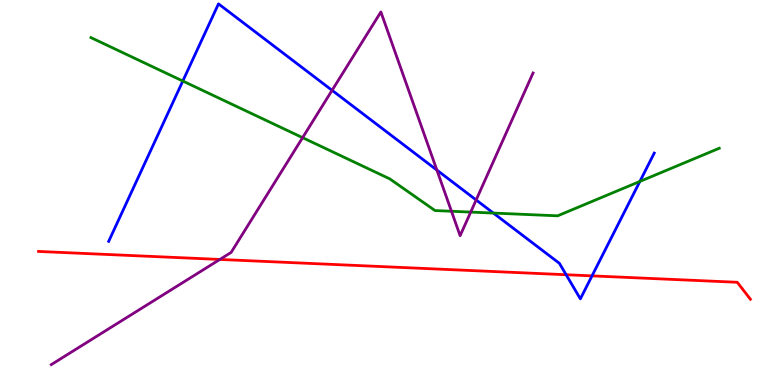[{'lines': ['blue', 'red'], 'intersections': [{'x': 7.3, 'y': 2.86}, {'x': 7.64, 'y': 2.83}]}, {'lines': ['green', 'red'], 'intersections': []}, {'lines': ['purple', 'red'], 'intersections': [{'x': 2.84, 'y': 3.26}]}, {'lines': ['blue', 'green'], 'intersections': [{'x': 2.36, 'y': 7.9}, {'x': 6.37, 'y': 4.47}, {'x': 8.26, 'y': 5.29}]}, {'lines': ['blue', 'purple'], 'intersections': [{'x': 4.28, 'y': 7.65}, {'x': 5.64, 'y': 5.58}, {'x': 6.14, 'y': 4.81}]}, {'lines': ['green', 'purple'], 'intersections': [{'x': 3.9, 'y': 6.42}, {'x': 5.83, 'y': 4.51}, {'x': 6.07, 'y': 4.49}]}]